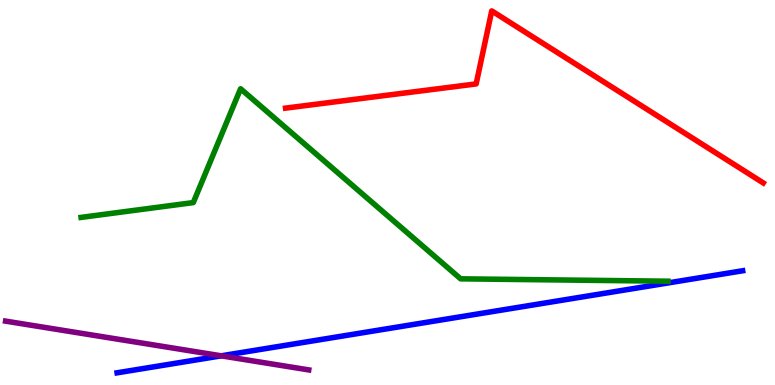[{'lines': ['blue', 'red'], 'intersections': []}, {'lines': ['green', 'red'], 'intersections': []}, {'lines': ['purple', 'red'], 'intersections': []}, {'lines': ['blue', 'green'], 'intersections': []}, {'lines': ['blue', 'purple'], 'intersections': [{'x': 2.85, 'y': 0.758}]}, {'lines': ['green', 'purple'], 'intersections': []}]